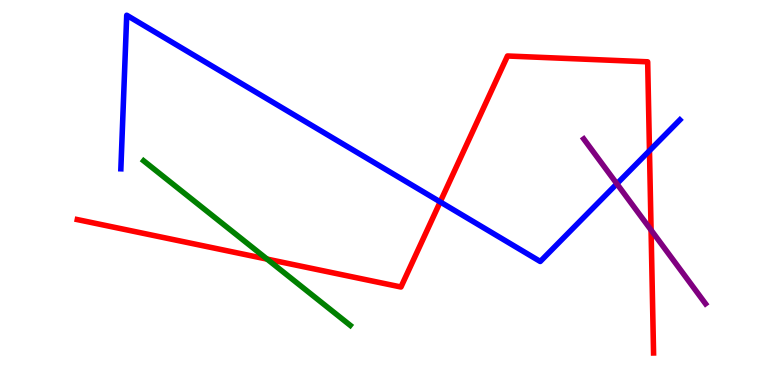[{'lines': ['blue', 'red'], 'intersections': [{'x': 5.68, 'y': 4.76}, {'x': 8.38, 'y': 6.09}]}, {'lines': ['green', 'red'], 'intersections': [{'x': 3.45, 'y': 3.27}]}, {'lines': ['purple', 'red'], 'intersections': [{'x': 8.4, 'y': 4.02}]}, {'lines': ['blue', 'green'], 'intersections': []}, {'lines': ['blue', 'purple'], 'intersections': [{'x': 7.96, 'y': 5.23}]}, {'lines': ['green', 'purple'], 'intersections': []}]